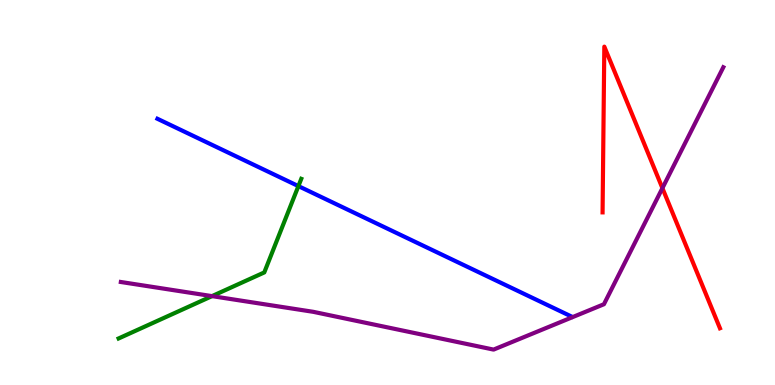[{'lines': ['blue', 'red'], 'intersections': []}, {'lines': ['green', 'red'], 'intersections': []}, {'lines': ['purple', 'red'], 'intersections': [{'x': 8.55, 'y': 5.11}]}, {'lines': ['blue', 'green'], 'intersections': [{'x': 3.85, 'y': 5.17}]}, {'lines': ['blue', 'purple'], 'intersections': []}, {'lines': ['green', 'purple'], 'intersections': [{'x': 2.74, 'y': 2.31}]}]